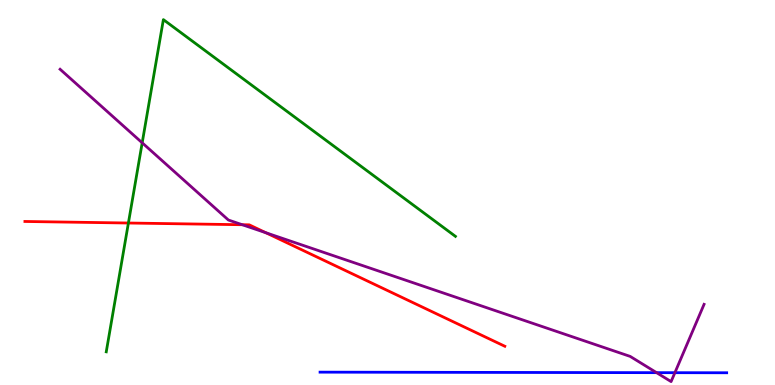[{'lines': ['blue', 'red'], 'intersections': []}, {'lines': ['green', 'red'], 'intersections': [{'x': 1.66, 'y': 4.21}]}, {'lines': ['purple', 'red'], 'intersections': [{'x': 3.13, 'y': 4.16}, {'x': 3.43, 'y': 3.95}]}, {'lines': ['blue', 'green'], 'intersections': []}, {'lines': ['blue', 'purple'], 'intersections': [{'x': 8.47, 'y': 0.321}, {'x': 8.71, 'y': 0.32}]}, {'lines': ['green', 'purple'], 'intersections': [{'x': 1.83, 'y': 6.29}]}]